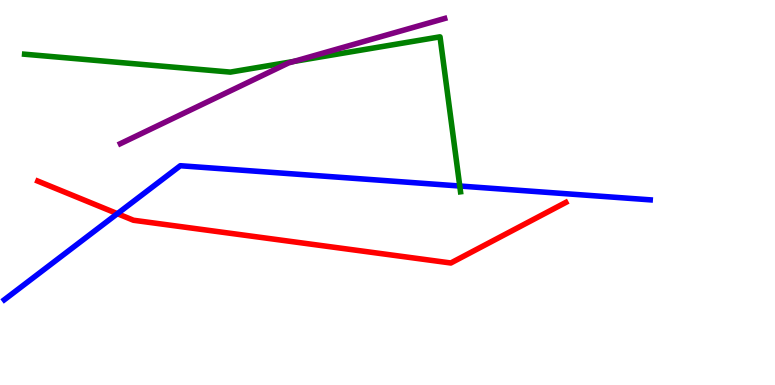[{'lines': ['blue', 'red'], 'intersections': [{'x': 1.51, 'y': 4.45}]}, {'lines': ['green', 'red'], 'intersections': []}, {'lines': ['purple', 'red'], 'intersections': []}, {'lines': ['blue', 'green'], 'intersections': [{'x': 5.93, 'y': 5.17}]}, {'lines': ['blue', 'purple'], 'intersections': []}, {'lines': ['green', 'purple'], 'intersections': [{'x': 3.79, 'y': 8.4}]}]